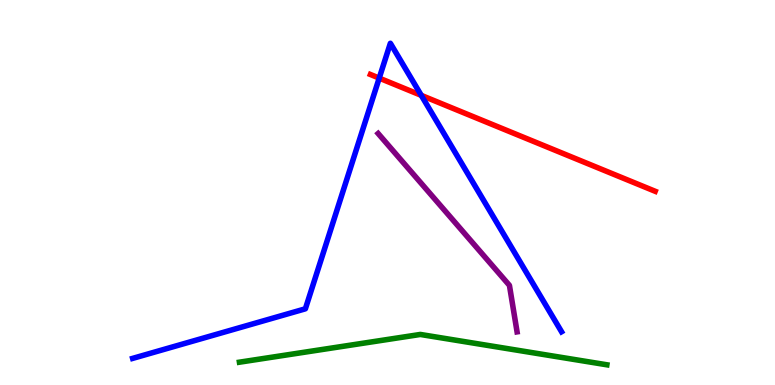[{'lines': ['blue', 'red'], 'intersections': [{'x': 4.89, 'y': 7.97}, {'x': 5.44, 'y': 7.52}]}, {'lines': ['green', 'red'], 'intersections': []}, {'lines': ['purple', 'red'], 'intersections': []}, {'lines': ['blue', 'green'], 'intersections': []}, {'lines': ['blue', 'purple'], 'intersections': []}, {'lines': ['green', 'purple'], 'intersections': []}]